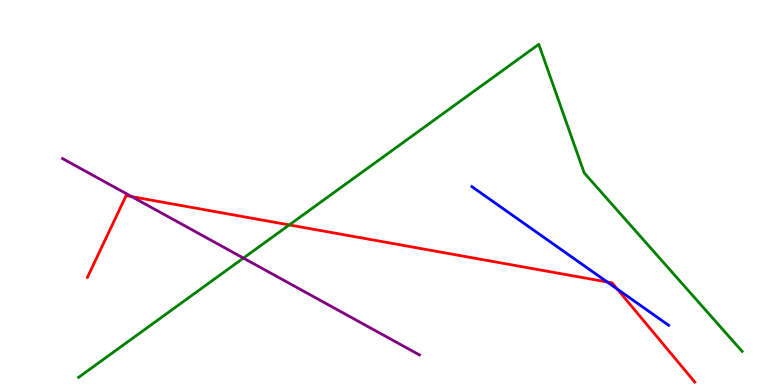[{'lines': ['blue', 'red'], 'intersections': [{'x': 7.84, 'y': 2.68}, {'x': 7.97, 'y': 2.49}]}, {'lines': ['green', 'red'], 'intersections': [{'x': 3.73, 'y': 4.16}]}, {'lines': ['purple', 'red'], 'intersections': [{'x': 1.7, 'y': 4.89}]}, {'lines': ['blue', 'green'], 'intersections': []}, {'lines': ['blue', 'purple'], 'intersections': []}, {'lines': ['green', 'purple'], 'intersections': [{'x': 3.14, 'y': 3.3}]}]